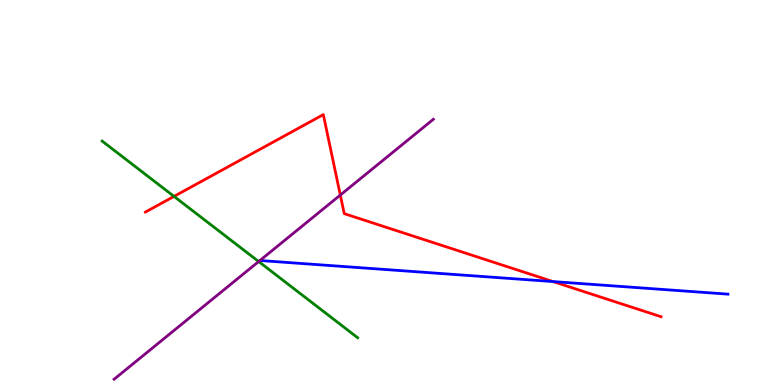[{'lines': ['blue', 'red'], 'intersections': [{'x': 7.14, 'y': 2.69}]}, {'lines': ['green', 'red'], 'intersections': [{'x': 2.25, 'y': 4.9}]}, {'lines': ['purple', 'red'], 'intersections': [{'x': 4.39, 'y': 4.93}]}, {'lines': ['blue', 'green'], 'intersections': []}, {'lines': ['blue', 'purple'], 'intersections': []}, {'lines': ['green', 'purple'], 'intersections': [{'x': 3.34, 'y': 3.21}]}]